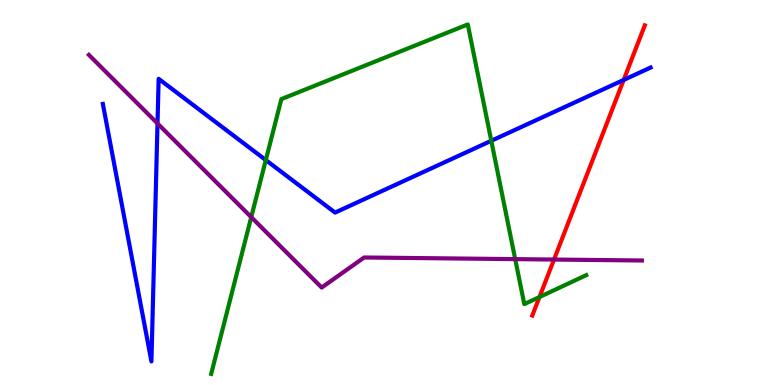[{'lines': ['blue', 'red'], 'intersections': [{'x': 8.05, 'y': 7.92}]}, {'lines': ['green', 'red'], 'intersections': [{'x': 6.96, 'y': 2.29}]}, {'lines': ['purple', 'red'], 'intersections': [{'x': 7.15, 'y': 3.26}]}, {'lines': ['blue', 'green'], 'intersections': [{'x': 3.43, 'y': 5.84}, {'x': 6.34, 'y': 6.34}]}, {'lines': ['blue', 'purple'], 'intersections': [{'x': 2.03, 'y': 6.79}]}, {'lines': ['green', 'purple'], 'intersections': [{'x': 3.24, 'y': 4.36}, {'x': 6.65, 'y': 3.27}]}]